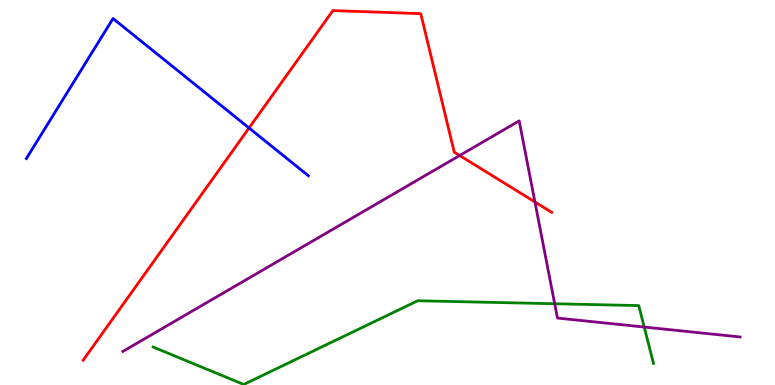[{'lines': ['blue', 'red'], 'intersections': [{'x': 3.21, 'y': 6.68}]}, {'lines': ['green', 'red'], 'intersections': []}, {'lines': ['purple', 'red'], 'intersections': [{'x': 5.93, 'y': 5.96}, {'x': 6.9, 'y': 4.75}]}, {'lines': ['blue', 'green'], 'intersections': []}, {'lines': ['blue', 'purple'], 'intersections': []}, {'lines': ['green', 'purple'], 'intersections': [{'x': 7.16, 'y': 2.11}, {'x': 8.31, 'y': 1.51}]}]